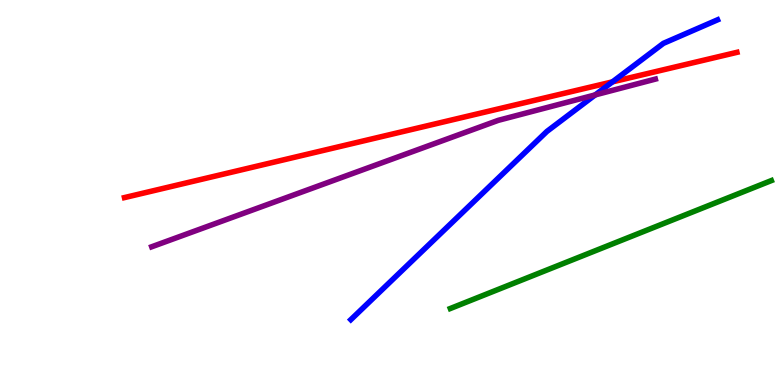[{'lines': ['blue', 'red'], 'intersections': [{'x': 7.9, 'y': 7.87}]}, {'lines': ['green', 'red'], 'intersections': []}, {'lines': ['purple', 'red'], 'intersections': []}, {'lines': ['blue', 'green'], 'intersections': []}, {'lines': ['blue', 'purple'], 'intersections': [{'x': 7.68, 'y': 7.54}]}, {'lines': ['green', 'purple'], 'intersections': []}]